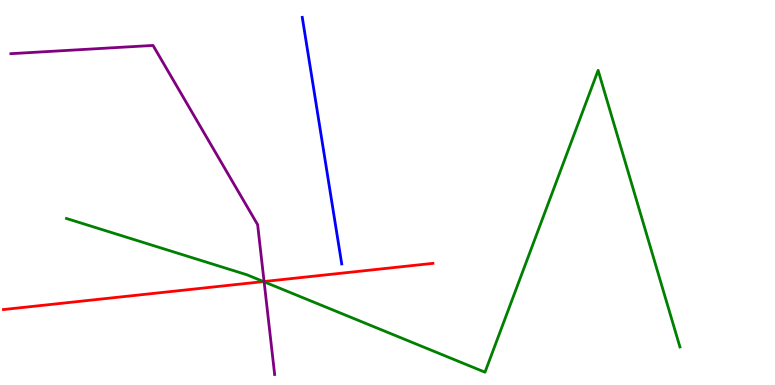[{'lines': ['blue', 'red'], 'intersections': []}, {'lines': ['green', 'red'], 'intersections': [{'x': 3.4, 'y': 2.69}]}, {'lines': ['purple', 'red'], 'intersections': [{'x': 3.41, 'y': 2.69}]}, {'lines': ['blue', 'green'], 'intersections': []}, {'lines': ['blue', 'purple'], 'intersections': []}, {'lines': ['green', 'purple'], 'intersections': [{'x': 3.41, 'y': 2.68}]}]